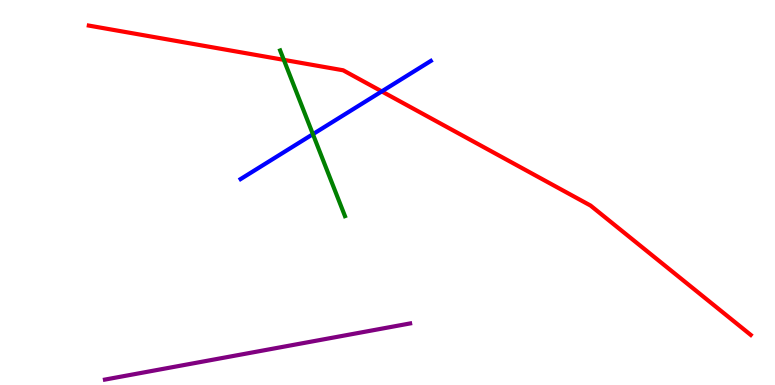[{'lines': ['blue', 'red'], 'intersections': [{'x': 4.93, 'y': 7.63}]}, {'lines': ['green', 'red'], 'intersections': [{'x': 3.66, 'y': 8.45}]}, {'lines': ['purple', 'red'], 'intersections': []}, {'lines': ['blue', 'green'], 'intersections': [{'x': 4.04, 'y': 6.52}]}, {'lines': ['blue', 'purple'], 'intersections': []}, {'lines': ['green', 'purple'], 'intersections': []}]